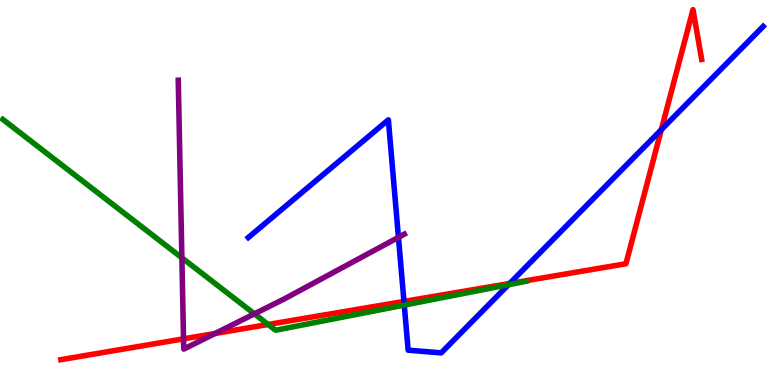[{'lines': ['blue', 'red'], 'intersections': [{'x': 5.21, 'y': 2.17}, {'x': 6.58, 'y': 2.64}, {'x': 8.53, 'y': 6.63}]}, {'lines': ['green', 'red'], 'intersections': [{'x': 3.46, 'y': 1.57}]}, {'lines': ['purple', 'red'], 'intersections': [{'x': 2.37, 'y': 1.2}, {'x': 2.77, 'y': 1.34}]}, {'lines': ['blue', 'green'], 'intersections': [{'x': 5.22, 'y': 2.08}, {'x': 6.56, 'y': 2.6}]}, {'lines': ['blue', 'purple'], 'intersections': [{'x': 5.14, 'y': 3.84}]}, {'lines': ['green', 'purple'], 'intersections': [{'x': 2.35, 'y': 3.3}, {'x': 3.28, 'y': 1.85}]}]